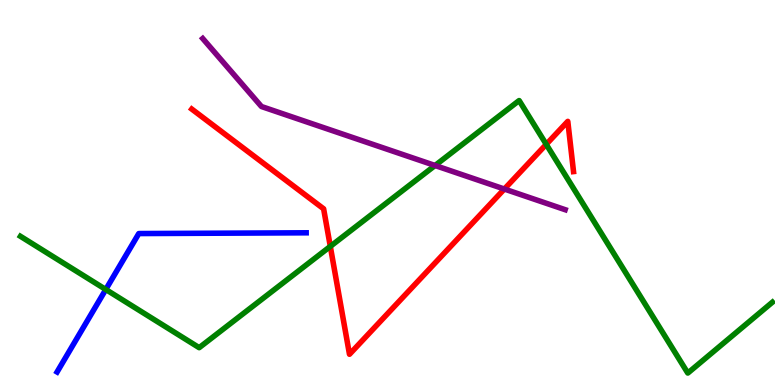[{'lines': ['blue', 'red'], 'intersections': []}, {'lines': ['green', 'red'], 'intersections': [{'x': 4.26, 'y': 3.6}, {'x': 7.05, 'y': 6.25}]}, {'lines': ['purple', 'red'], 'intersections': [{'x': 6.51, 'y': 5.09}]}, {'lines': ['blue', 'green'], 'intersections': [{'x': 1.36, 'y': 2.48}]}, {'lines': ['blue', 'purple'], 'intersections': []}, {'lines': ['green', 'purple'], 'intersections': [{'x': 5.61, 'y': 5.7}]}]